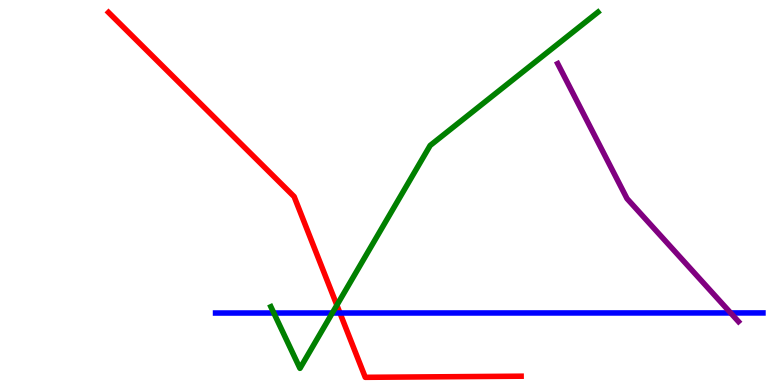[{'lines': ['blue', 'red'], 'intersections': [{'x': 4.39, 'y': 1.87}]}, {'lines': ['green', 'red'], 'intersections': [{'x': 4.35, 'y': 2.07}]}, {'lines': ['purple', 'red'], 'intersections': []}, {'lines': ['blue', 'green'], 'intersections': [{'x': 3.53, 'y': 1.87}, {'x': 4.29, 'y': 1.87}]}, {'lines': ['blue', 'purple'], 'intersections': [{'x': 9.43, 'y': 1.87}]}, {'lines': ['green', 'purple'], 'intersections': []}]